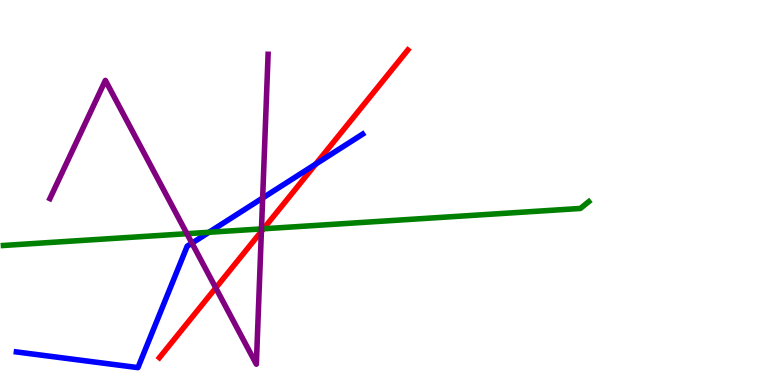[{'lines': ['blue', 'red'], 'intersections': [{'x': 4.07, 'y': 5.74}]}, {'lines': ['green', 'red'], 'intersections': [{'x': 3.4, 'y': 4.06}]}, {'lines': ['purple', 'red'], 'intersections': [{'x': 2.78, 'y': 2.52}, {'x': 3.37, 'y': 3.99}]}, {'lines': ['blue', 'green'], 'intersections': [{'x': 2.7, 'y': 3.97}]}, {'lines': ['blue', 'purple'], 'intersections': [{'x': 2.48, 'y': 3.68}, {'x': 3.39, 'y': 4.86}]}, {'lines': ['green', 'purple'], 'intersections': [{'x': 2.41, 'y': 3.93}, {'x': 3.37, 'y': 4.05}]}]